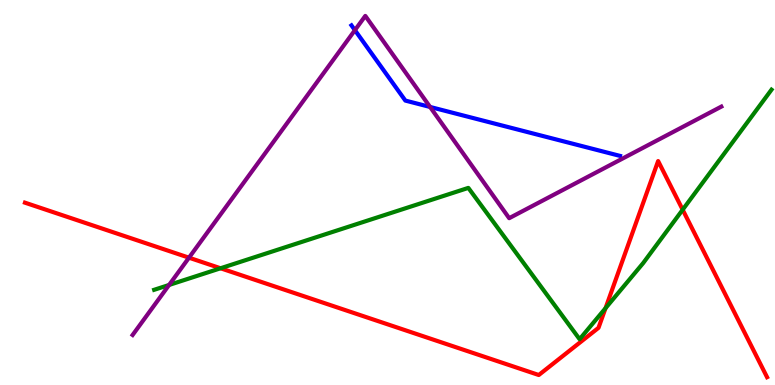[{'lines': ['blue', 'red'], 'intersections': []}, {'lines': ['green', 'red'], 'intersections': [{'x': 2.85, 'y': 3.03}, {'x': 7.81, 'y': 2.0}, {'x': 8.81, 'y': 4.55}]}, {'lines': ['purple', 'red'], 'intersections': [{'x': 2.44, 'y': 3.31}]}, {'lines': ['blue', 'green'], 'intersections': []}, {'lines': ['blue', 'purple'], 'intersections': [{'x': 4.58, 'y': 9.22}, {'x': 5.55, 'y': 7.22}]}, {'lines': ['green', 'purple'], 'intersections': [{'x': 2.18, 'y': 2.6}]}]